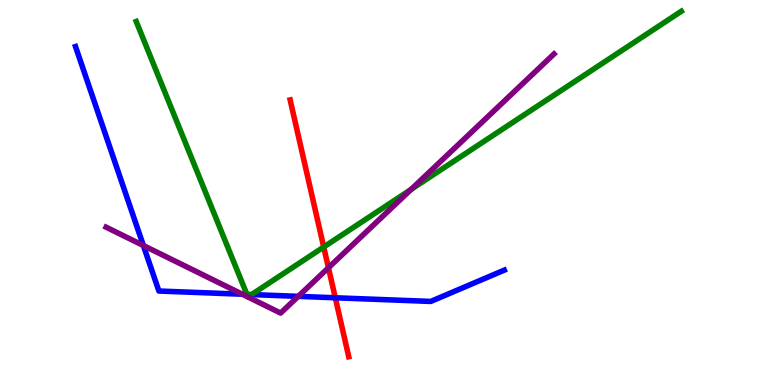[{'lines': ['blue', 'red'], 'intersections': [{'x': 4.33, 'y': 2.27}]}, {'lines': ['green', 'red'], 'intersections': [{'x': 4.18, 'y': 3.58}]}, {'lines': ['purple', 'red'], 'intersections': [{'x': 4.24, 'y': 3.05}]}, {'lines': ['blue', 'green'], 'intersections': [{'x': 3.19, 'y': 2.35}, {'x': 3.25, 'y': 2.35}]}, {'lines': ['blue', 'purple'], 'intersections': [{'x': 1.85, 'y': 3.62}, {'x': 3.13, 'y': 2.36}, {'x': 3.85, 'y': 2.3}]}, {'lines': ['green', 'purple'], 'intersections': [{'x': 5.3, 'y': 5.08}]}]